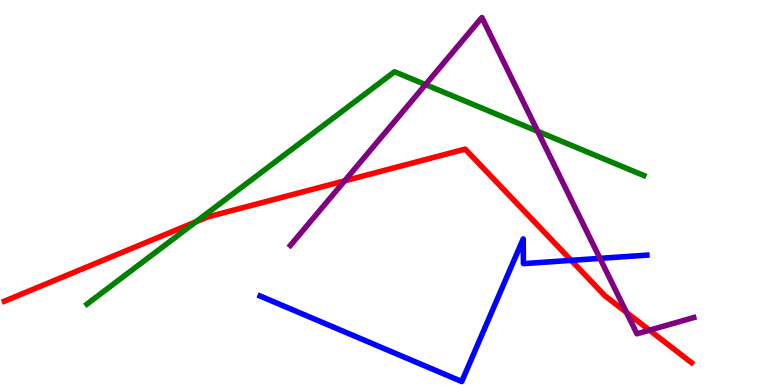[{'lines': ['blue', 'red'], 'intersections': [{'x': 7.37, 'y': 3.24}]}, {'lines': ['green', 'red'], 'intersections': [{'x': 2.53, 'y': 4.24}]}, {'lines': ['purple', 'red'], 'intersections': [{'x': 4.45, 'y': 5.3}, {'x': 8.08, 'y': 1.89}, {'x': 8.38, 'y': 1.42}]}, {'lines': ['blue', 'green'], 'intersections': []}, {'lines': ['blue', 'purple'], 'intersections': [{'x': 7.74, 'y': 3.29}]}, {'lines': ['green', 'purple'], 'intersections': [{'x': 5.49, 'y': 7.8}, {'x': 6.94, 'y': 6.59}]}]